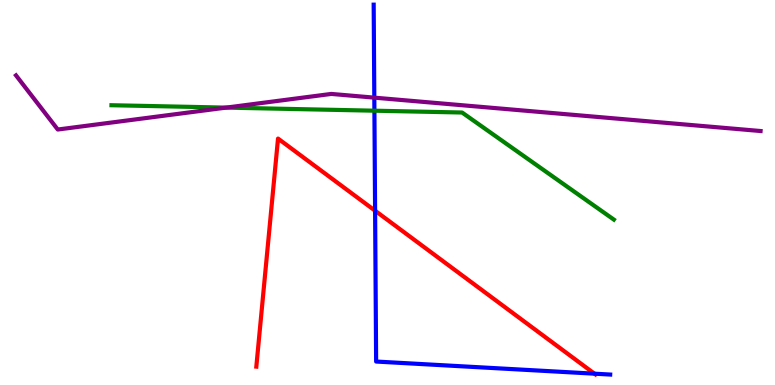[{'lines': ['blue', 'red'], 'intersections': [{'x': 4.84, 'y': 4.53}, {'x': 7.67, 'y': 0.294}]}, {'lines': ['green', 'red'], 'intersections': []}, {'lines': ['purple', 'red'], 'intersections': []}, {'lines': ['blue', 'green'], 'intersections': [{'x': 4.83, 'y': 7.12}]}, {'lines': ['blue', 'purple'], 'intersections': [{'x': 4.83, 'y': 7.46}]}, {'lines': ['green', 'purple'], 'intersections': [{'x': 2.92, 'y': 7.2}]}]